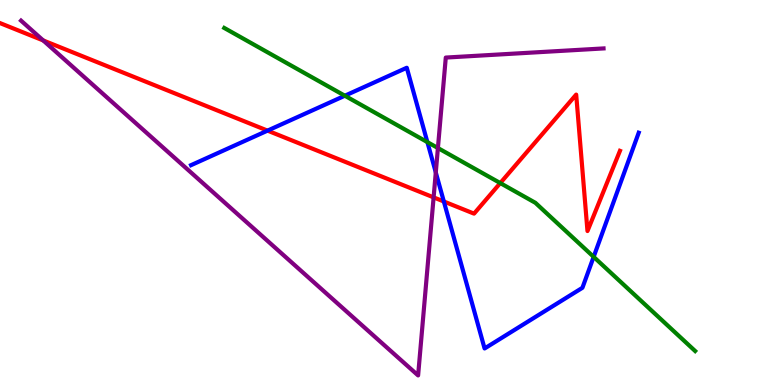[{'lines': ['blue', 'red'], 'intersections': [{'x': 3.45, 'y': 6.61}, {'x': 5.73, 'y': 4.77}]}, {'lines': ['green', 'red'], 'intersections': [{'x': 6.46, 'y': 5.24}]}, {'lines': ['purple', 'red'], 'intersections': [{'x': 0.558, 'y': 8.95}, {'x': 5.6, 'y': 4.87}]}, {'lines': ['blue', 'green'], 'intersections': [{'x': 4.45, 'y': 7.51}, {'x': 5.51, 'y': 6.31}, {'x': 7.66, 'y': 3.33}]}, {'lines': ['blue', 'purple'], 'intersections': [{'x': 5.62, 'y': 5.52}]}, {'lines': ['green', 'purple'], 'intersections': [{'x': 5.65, 'y': 6.16}]}]